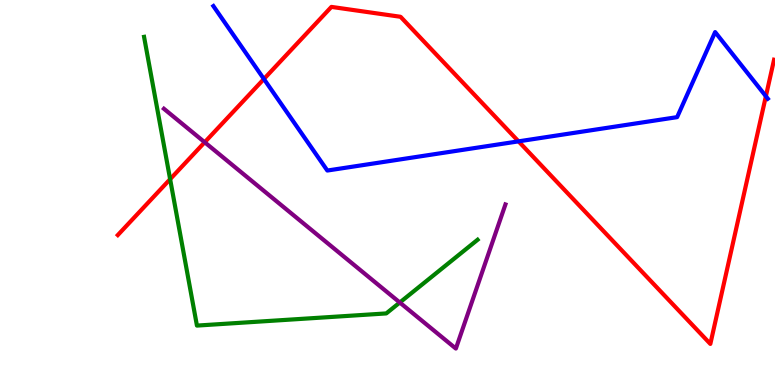[{'lines': ['blue', 'red'], 'intersections': [{'x': 3.41, 'y': 7.95}, {'x': 6.69, 'y': 6.33}, {'x': 9.88, 'y': 7.5}]}, {'lines': ['green', 'red'], 'intersections': [{'x': 2.2, 'y': 5.35}]}, {'lines': ['purple', 'red'], 'intersections': [{'x': 2.64, 'y': 6.31}]}, {'lines': ['blue', 'green'], 'intersections': []}, {'lines': ['blue', 'purple'], 'intersections': []}, {'lines': ['green', 'purple'], 'intersections': [{'x': 5.16, 'y': 2.14}]}]